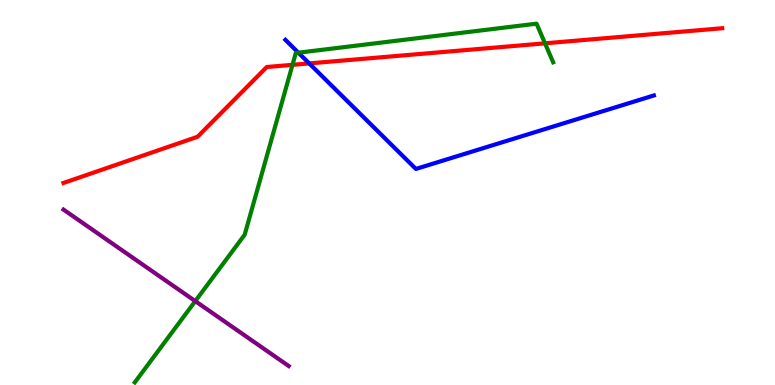[{'lines': ['blue', 'red'], 'intersections': [{'x': 3.99, 'y': 8.35}]}, {'lines': ['green', 'red'], 'intersections': [{'x': 3.77, 'y': 8.32}, {'x': 7.03, 'y': 8.87}]}, {'lines': ['purple', 'red'], 'intersections': []}, {'lines': ['blue', 'green'], 'intersections': [{'x': 3.85, 'y': 8.63}]}, {'lines': ['blue', 'purple'], 'intersections': []}, {'lines': ['green', 'purple'], 'intersections': [{'x': 2.52, 'y': 2.18}]}]